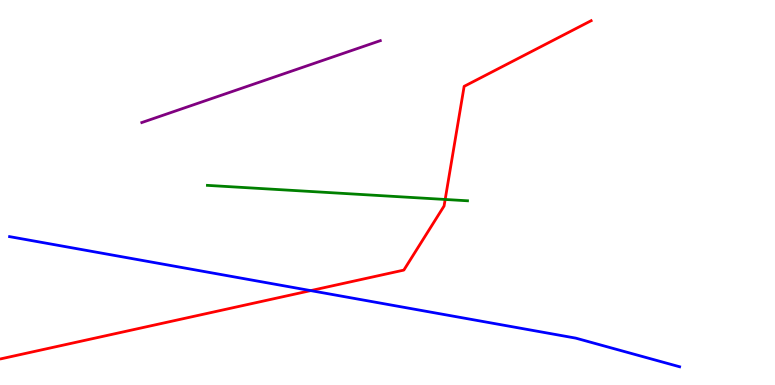[{'lines': ['blue', 'red'], 'intersections': [{'x': 4.01, 'y': 2.45}]}, {'lines': ['green', 'red'], 'intersections': [{'x': 5.74, 'y': 4.82}]}, {'lines': ['purple', 'red'], 'intersections': []}, {'lines': ['blue', 'green'], 'intersections': []}, {'lines': ['blue', 'purple'], 'intersections': []}, {'lines': ['green', 'purple'], 'intersections': []}]